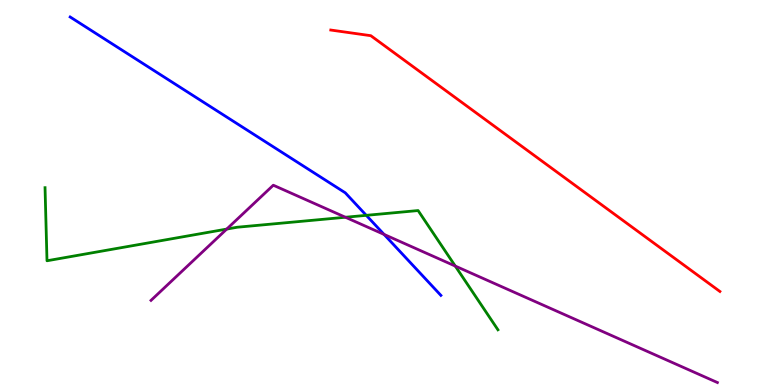[{'lines': ['blue', 'red'], 'intersections': []}, {'lines': ['green', 'red'], 'intersections': []}, {'lines': ['purple', 'red'], 'intersections': []}, {'lines': ['blue', 'green'], 'intersections': [{'x': 4.73, 'y': 4.41}]}, {'lines': ['blue', 'purple'], 'intersections': [{'x': 4.96, 'y': 3.91}]}, {'lines': ['green', 'purple'], 'intersections': [{'x': 2.93, 'y': 4.05}, {'x': 4.46, 'y': 4.36}, {'x': 5.87, 'y': 3.09}]}]